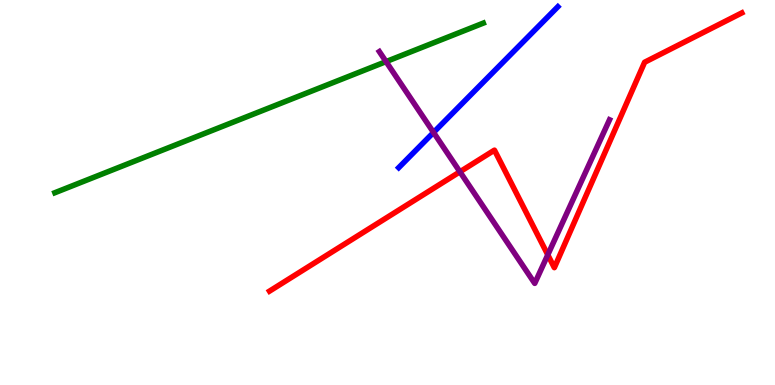[{'lines': ['blue', 'red'], 'intersections': []}, {'lines': ['green', 'red'], 'intersections': []}, {'lines': ['purple', 'red'], 'intersections': [{'x': 5.93, 'y': 5.54}, {'x': 7.07, 'y': 3.38}]}, {'lines': ['blue', 'green'], 'intersections': []}, {'lines': ['blue', 'purple'], 'intersections': [{'x': 5.59, 'y': 6.56}]}, {'lines': ['green', 'purple'], 'intersections': [{'x': 4.98, 'y': 8.4}]}]